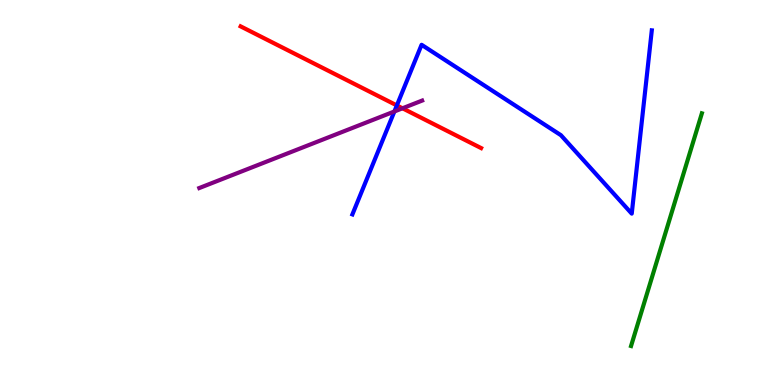[{'lines': ['blue', 'red'], 'intersections': [{'x': 5.12, 'y': 7.26}]}, {'lines': ['green', 'red'], 'intersections': []}, {'lines': ['purple', 'red'], 'intersections': [{'x': 5.19, 'y': 7.19}]}, {'lines': ['blue', 'green'], 'intersections': []}, {'lines': ['blue', 'purple'], 'intersections': [{'x': 5.09, 'y': 7.1}]}, {'lines': ['green', 'purple'], 'intersections': []}]